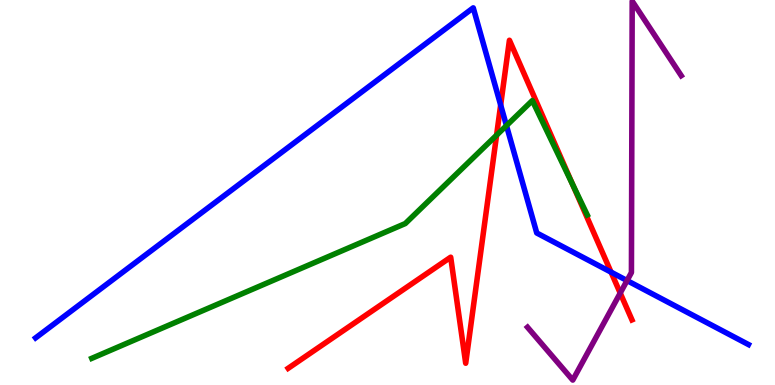[{'lines': ['blue', 'red'], 'intersections': [{'x': 6.46, 'y': 7.27}, {'x': 7.88, 'y': 2.93}]}, {'lines': ['green', 'red'], 'intersections': [{'x': 6.41, 'y': 6.49}, {'x': 7.39, 'y': 5.21}]}, {'lines': ['purple', 'red'], 'intersections': [{'x': 8.0, 'y': 2.39}]}, {'lines': ['blue', 'green'], 'intersections': [{'x': 6.54, 'y': 6.74}]}, {'lines': ['blue', 'purple'], 'intersections': [{'x': 8.09, 'y': 2.71}]}, {'lines': ['green', 'purple'], 'intersections': []}]